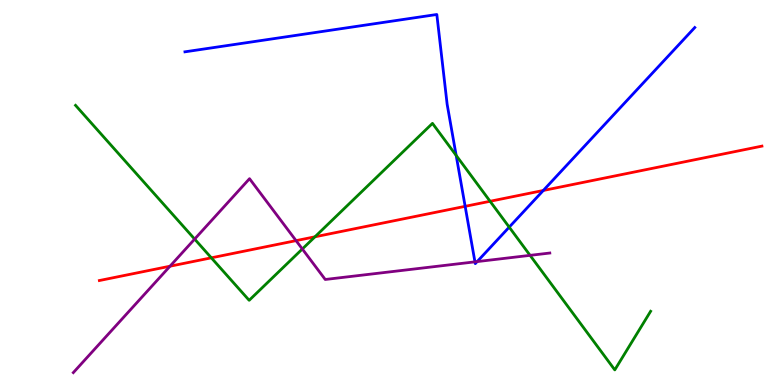[{'lines': ['blue', 'red'], 'intersections': [{'x': 6.0, 'y': 4.64}, {'x': 7.01, 'y': 5.05}]}, {'lines': ['green', 'red'], 'intersections': [{'x': 2.73, 'y': 3.3}, {'x': 4.06, 'y': 3.85}, {'x': 6.32, 'y': 4.77}]}, {'lines': ['purple', 'red'], 'intersections': [{'x': 2.19, 'y': 3.09}, {'x': 3.82, 'y': 3.75}]}, {'lines': ['blue', 'green'], 'intersections': [{'x': 5.89, 'y': 5.96}, {'x': 6.57, 'y': 4.1}]}, {'lines': ['blue', 'purple'], 'intersections': [{'x': 6.13, 'y': 3.2}, {'x': 6.16, 'y': 3.21}]}, {'lines': ['green', 'purple'], 'intersections': [{'x': 2.51, 'y': 3.79}, {'x': 3.9, 'y': 3.53}, {'x': 6.84, 'y': 3.37}]}]